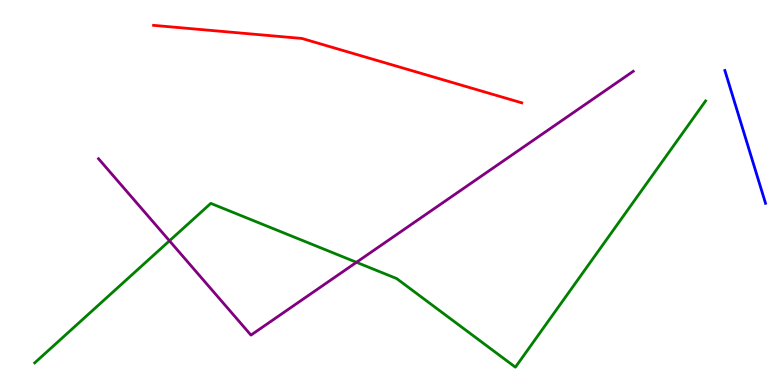[{'lines': ['blue', 'red'], 'intersections': []}, {'lines': ['green', 'red'], 'intersections': []}, {'lines': ['purple', 'red'], 'intersections': []}, {'lines': ['blue', 'green'], 'intersections': []}, {'lines': ['blue', 'purple'], 'intersections': []}, {'lines': ['green', 'purple'], 'intersections': [{'x': 2.19, 'y': 3.75}, {'x': 4.6, 'y': 3.19}]}]